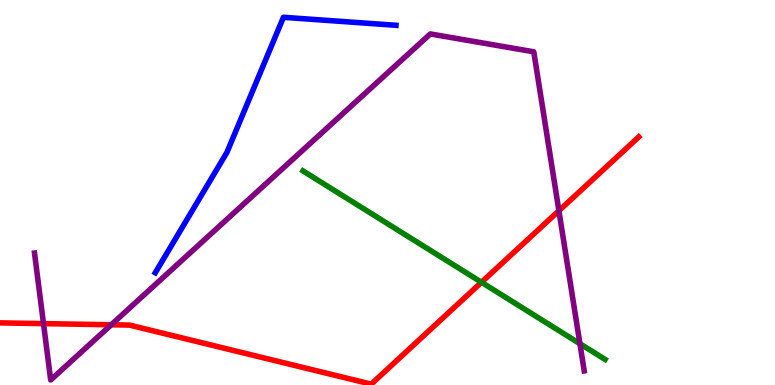[{'lines': ['blue', 'red'], 'intersections': []}, {'lines': ['green', 'red'], 'intersections': [{'x': 6.21, 'y': 2.67}]}, {'lines': ['purple', 'red'], 'intersections': [{'x': 0.561, 'y': 1.59}, {'x': 1.44, 'y': 1.56}, {'x': 7.21, 'y': 4.53}]}, {'lines': ['blue', 'green'], 'intersections': []}, {'lines': ['blue', 'purple'], 'intersections': []}, {'lines': ['green', 'purple'], 'intersections': [{'x': 7.48, 'y': 1.07}]}]